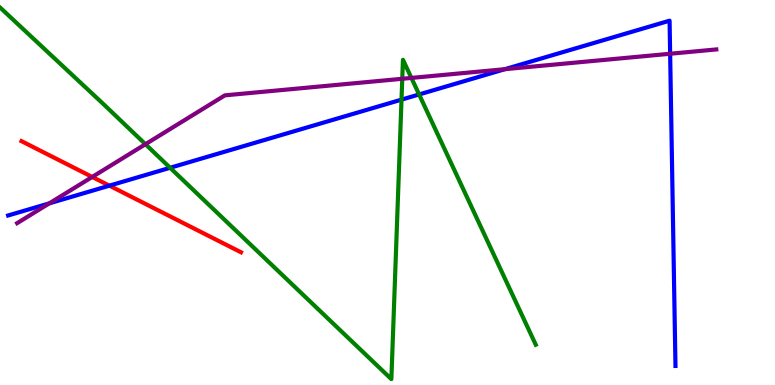[{'lines': ['blue', 'red'], 'intersections': [{'x': 1.41, 'y': 5.18}]}, {'lines': ['green', 'red'], 'intersections': []}, {'lines': ['purple', 'red'], 'intersections': [{'x': 1.19, 'y': 5.4}]}, {'lines': ['blue', 'green'], 'intersections': [{'x': 2.2, 'y': 5.64}, {'x': 5.18, 'y': 7.41}, {'x': 5.41, 'y': 7.55}]}, {'lines': ['blue', 'purple'], 'intersections': [{'x': 0.636, 'y': 4.72}, {'x': 6.51, 'y': 8.2}, {'x': 8.65, 'y': 8.6}]}, {'lines': ['green', 'purple'], 'intersections': [{'x': 1.88, 'y': 6.25}, {'x': 5.19, 'y': 7.95}, {'x': 5.31, 'y': 7.98}]}]